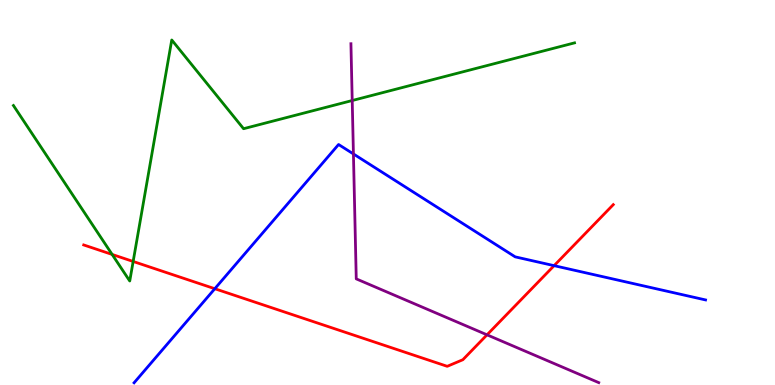[{'lines': ['blue', 'red'], 'intersections': [{'x': 2.77, 'y': 2.5}, {'x': 7.15, 'y': 3.1}]}, {'lines': ['green', 'red'], 'intersections': [{'x': 1.45, 'y': 3.39}, {'x': 1.72, 'y': 3.21}]}, {'lines': ['purple', 'red'], 'intersections': [{'x': 6.28, 'y': 1.3}]}, {'lines': ['blue', 'green'], 'intersections': []}, {'lines': ['blue', 'purple'], 'intersections': [{'x': 4.56, 'y': 6.0}]}, {'lines': ['green', 'purple'], 'intersections': [{'x': 4.54, 'y': 7.39}]}]